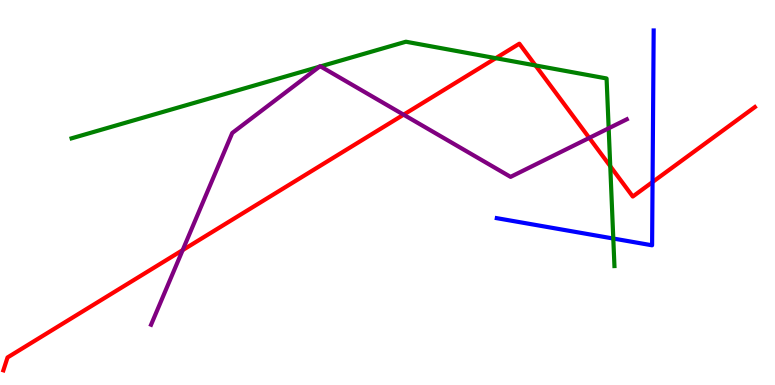[{'lines': ['blue', 'red'], 'intersections': [{'x': 8.42, 'y': 5.27}]}, {'lines': ['green', 'red'], 'intersections': [{'x': 6.4, 'y': 8.49}, {'x': 6.91, 'y': 8.3}, {'x': 7.87, 'y': 5.68}]}, {'lines': ['purple', 'red'], 'intersections': [{'x': 2.36, 'y': 3.5}, {'x': 5.21, 'y': 7.02}, {'x': 7.6, 'y': 6.42}]}, {'lines': ['blue', 'green'], 'intersections': [{'x': 7.91, 'y': 3.8}]}, {'lines': ['blue', 'purple'], 'intersections': []}, {'lines': ['green', 'purple'], 'intersections': [{'x': 4.12, 'y': 8.27}, {'x': 4.14, 'y': 8.28}, {'x': 7.85, 'y': 6.67}]}]